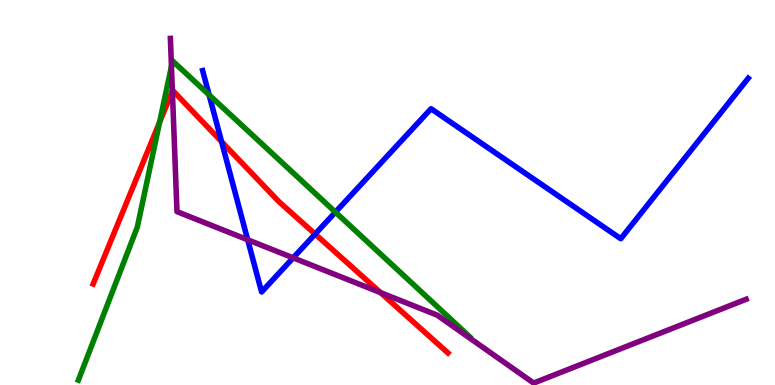[{'lines': ['blue', 'red'], 'intersections': [{'x': 2.86, 'y': 6.32}, {'x': 4.07, 'y': 3.92}]}, {'lines': ['green', 'red'], 'intersections': [{'x': 2.06, 'y': 6.83}]}, {'lines': ['purple', 'red'], 'intersections': [{'x': 2.22, 'y': 7.63}, {'x': 4.91, 'y': 2.4}]}, {'lines': ['blue', 'green'], 'intersections': [{'x': 2.7, 'y': 7.54}, {'x': 4.33, 'y': 4.49}]}, {'lines': ['blue', 'purple'], 'intersections': [{'x': 3.2, 'y': 3.77}, {'x': 3.78, 'y': 3.3}]}, {'lines': ['green', 'purple'], 'intersections': [{'x': 2.21, 'y': 8.27}]}]